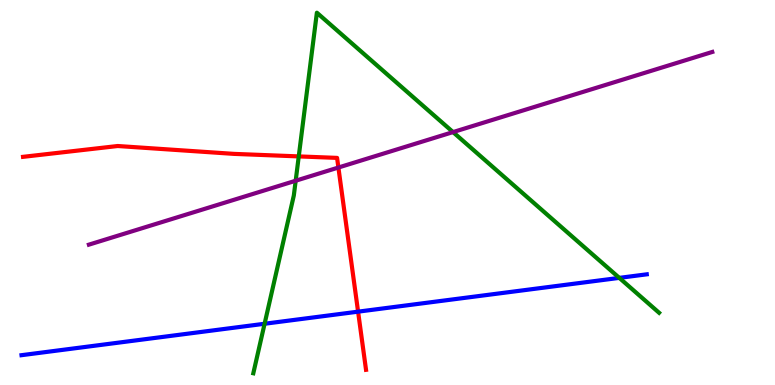[{'lines': ['blue', 'red'], 'intersections': [{'x': 4.62, 'y': 1.9}]}, {'lines': ['green', 'red'], 'intersections': [{'x': 3.85, 'y': 5.94}]}, {'lines': ['purple', 'red'], 'intersections': [{'x': 4.37, 'y': 5.65}]}, {'lines': ['blue', 'green'], 'intersections': [{'x': 3.41, 'y': 1.59}, {'x': 7.99, 'y': 2.78}]}, {'lines': ['blue', 'purple'], 'intersections': []}, {'lines': ['green', 'purple'], 'intersections': [{'x': 3.82, 'y': 5.31}, {'x': 5.85, 'y': 6.57}]}]